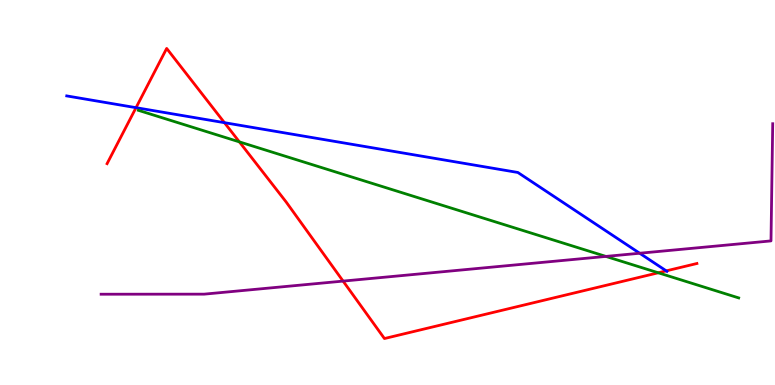[{'lines': ['blue', 'red'], 'intersections': [{'x': 1.76, 'y': 7.2}, {'x': 2.9, 'y': 6.81}, {'x': 8.6, 'y': 2.96}]}, {'lines': ['green', 'red'], 'intersections': [{'x': 3.09, 'y': 6.31}, {'x': 8.49, 'y': 2.91}]}, {'lines': ['purple', 'red'], 'intersections': [{'x': 4.43, 'y': 2.7}]}, {'lines': ['blue', 'green'], 'intersections': []}, {'lines': ['blue', 'purple'], 'intersections': [{'x': 8.25, 'y': 3.42}]}, {'lines': ['green', 'purple'], 'intersections': [{'x': 7.82, 'y': 3.34}]}]